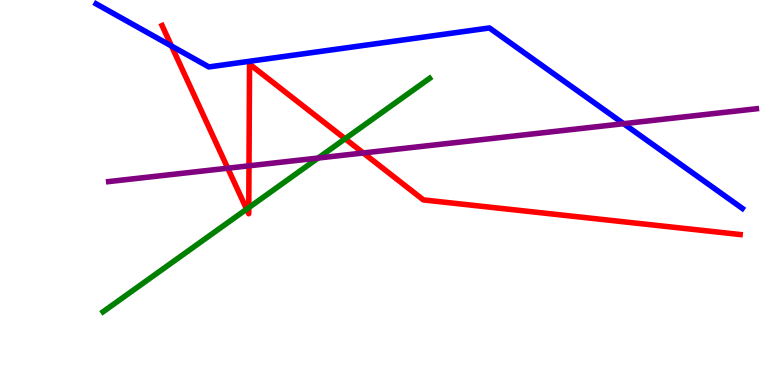[{'lines': ['blue', 'red'], 'intersections': [{'x': 2.21, 'y': 8.8}]}, {'lines': ['green', 'red'], 'intersections': [{'x': 3.18, 'y': 4.57}, {'x': 3.21, 'y': 4.61}, {'x': 4.45, 'y': 6.4}]}, {'lines': ['purple', 'red'], 'intersections': [{'x': 2.94, 'y': 5.63}, {'x': 3.21, 'y': 5.69}, {'x': 4.69, 'y': 6.03}]}, {'lines': ['blue', 'green'], 'intersections': []}, {'lines': ['blue', 'purple'], 'intersections': [{'x': 8.05, 'y': 6.79}]}, {'lines': ['green', 'purple'], 'intersections': [{'x': 4.1, 'y': 5.9}]}]